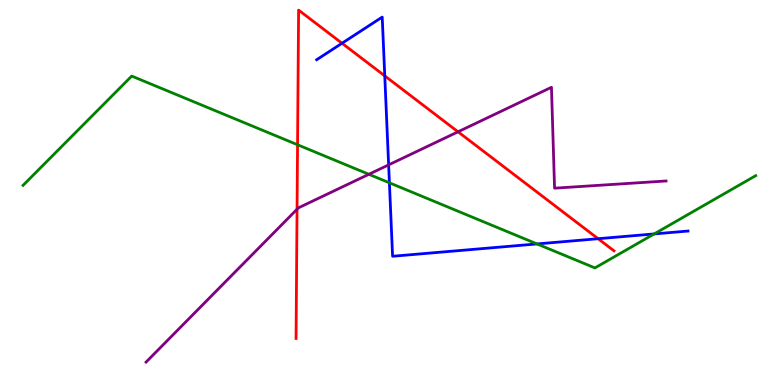[{'lines': ['blue', 'red'], 'intersections': [{'x': 4.41, 'y': 8.88}, {'x': 4.96, 'y': 8.03}, {'x': 7.72, 'y': 3.8}]}, {'lines': ['green', 'red'], 'intersections': [{'x': 3.84, 'y': 6.24}]}, {'lines': ['purple', 'red'], 'intersections': [{'x': 3.83, 'y': 4.57}, {'x': 5.91, 'y': 6.58}]}, {'lines': ['blue', 'green'], 'intersections': [{'x': 5.02, 'y': 5.25}, {'x': 6.93, 'y': 3.66}, {'x': 8.44, 'y': 3.92}]}, {'lines': ['blue', 'purple'], 'intersections': [{'x': 5.01, 'y': 5.72}]}, {'lines': ['green', 'purple'], 'intersections': [{'x': 4.76, 'y': 5.47}]}]